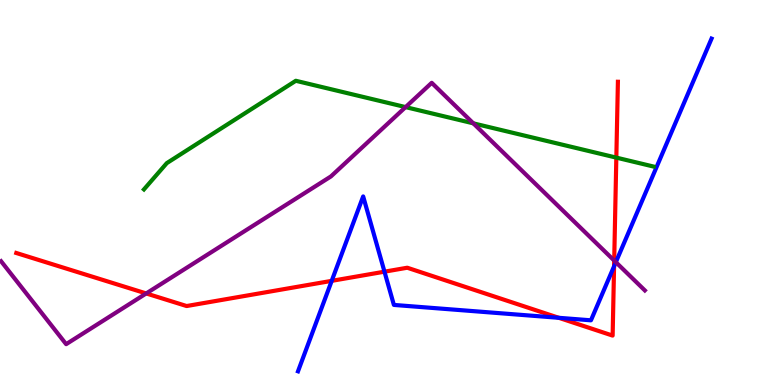[{'lines': ['blue', 'red'], 'intersections': [{'x': 4.28, 'y': 2.71}, {'x': 4.96, 'y': 2.94}, {'x': 7.21, 'y': 1.75}, {'x': 7.92, 'y': 3.08}]}, {'lines': ['green', 'red'], 'intersections': [{'x': 7.95, 'y': 5.91}]}, {'lines': ['purple', 'red'], 'intersections': [{'x': 1.89, 'y': 2.38}, {'x': 7.93, 'y': 3.23}]}, {'lines': ['blue', 'green'], 'intersections': []}, {'lines': ['blue', 'purple'], 'intersections': [{'x': 7.95, 'y': 3.19}]}, {'lines': ['green', 'purple'], 'intersections': [{'x': 5.23, 'y': 7.22}, {'x': 6.11, 'y': 6.8}]}]